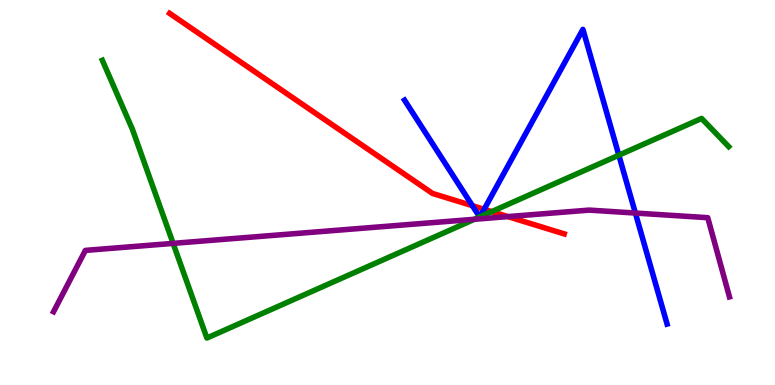[{'lines': ['blue', 'red'], 'intersections': [{'x': 6.1, 'y': 4.66}, {'x': 6.25, 'y': 4.56}]}, {'lines': ['green', 'red'], 'intersections': [{'x': 6.34, 'y': 4.5}]}, {'lines': ['purple', 'red'], 'intersections': [{'x': 6.55, 'y': 4.37}]}, {'lines': ['blue', 'green'], 'intersections': [{'x': 6.19, 'y': 4.36}, {'x': 6.19, 'y': 4.37}, {'x': 7.99, 'y': 5.97}]}, {'lines': ['blue', 'purple'], 'intersections': [{'x': 8.2, 'y': 4.47}]}, {'lines': ['green', 'purple'], 'intersections': [{'x': 2.23, 'y': 3.68}, {'x': 6.12, 'y': 4.3}]}]